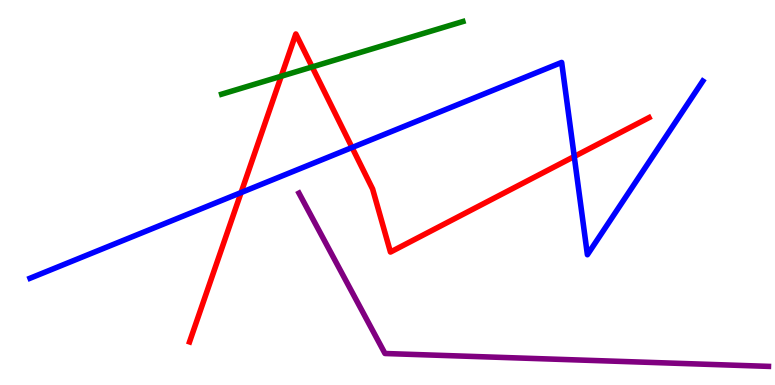[{'lines': ['blue', 'red'], 'intersections': [{'x': 3.11, 'y': 5.0}, {'x': 4.54, 'y': 6.17}, {'x': 7.41, 'y': 5.94}]}, {'lines': ['green', 'red'], 'intersections': [{'x': 3.63, 'y': 8.02}, {'x': 4.03, 'y': 8.26}]}, {'lines': ['purple', 'red'], 'intersections': []}, {'lines': ['blue', 'green'], 'intersections': []}, {'lines': ['blue', 'purple'], 'intersections': []}, {'lines': ['green', 'purple'], 'intersections': []}]